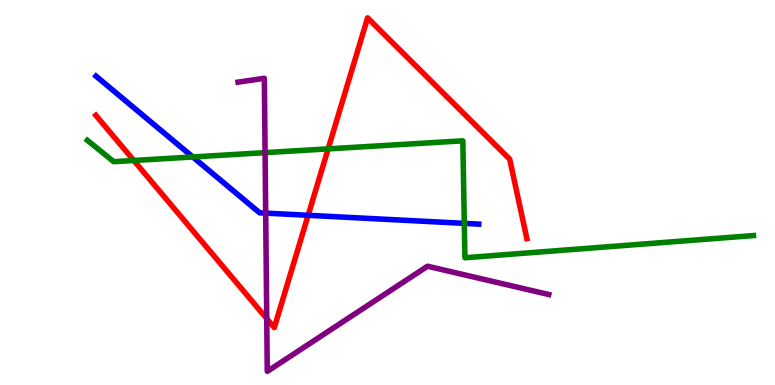[{'lines': ['blue', 'red'], 'intersections': [{'x': 3.98, 'y': 4.41}]}, {'lines': ['green', 'red'], 'intersections': [{'x': 1.73, 'y': 5.83}, {'x': 4.23, 'y': 6.13}]}, {'lines': ['purple', 'red'], 'intersections': [{'x': 3.44, 'y': 1.72}]}, {'lines': ['blue', 'green'], 'intersections': [{'x': 2.49, 'y': 5.92}, {'x': 5.99, 'y': 4.2}]}, {'lines': ['blue', 'purple'], 'intersections': [{'x': 3.43, 'y': 4.46}]}, {'lines': ['green', 'purple'], 'intersections': [{'x': 3.42, 'y': 6.04}]}]